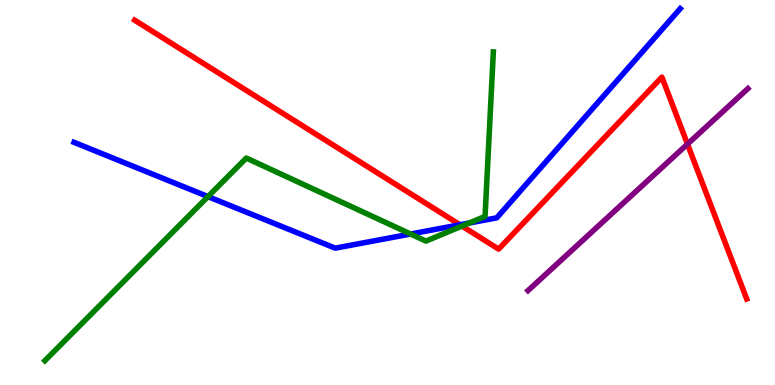[{'lines': ['blue', 'red'], 'intersections': [{'x': 5.93, 'y': 4.16}]}, {'lines': ['green', 'red'], 'intersections': [{'x': 5.96, 'y': 4.13}]}, {'lines': ['purple', 'red'], 'intersections': [{'x': 8.87, 'y': 6.26}]}, {'lines': ['blue', 'green'], 'intersections': [{'x': 2.68, 'y': 4.89}, {'x': 5.3, 'y': 3.92}, {'x': 6.06, 'y': 4.21}]}, {'lines': ['blue', 'purple'], 'intersections': []}, {'lines': ['green', 'purple'], 'intersections': []}]